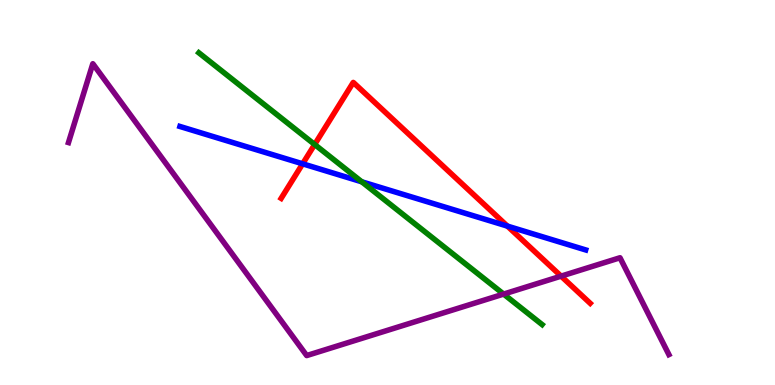[{'lines': ['blue', 'red'], 'intersections': [{'x': 3.91, 'y': 5.75}, {'x': 6.55, 'y': 4.13}]}, {'lines': ['green', 'red'], 'intersections': [{'x': 4.06, 'y': 6.25}]}, {'lines': ['purple', 'red'], 'intersections': [{'x': 7.24, 'y': 2.83}]}, {'lines': ['blue', 'green'], 'intersections': [{'x': 4.67, 'y': 5.28}]}, {'lines': ['blue', 'purple'], 'intersections': []}, {'lines': ['green', 'purple'], 'intersections': [{'x': 6.5, 'y': 2.36}]}]